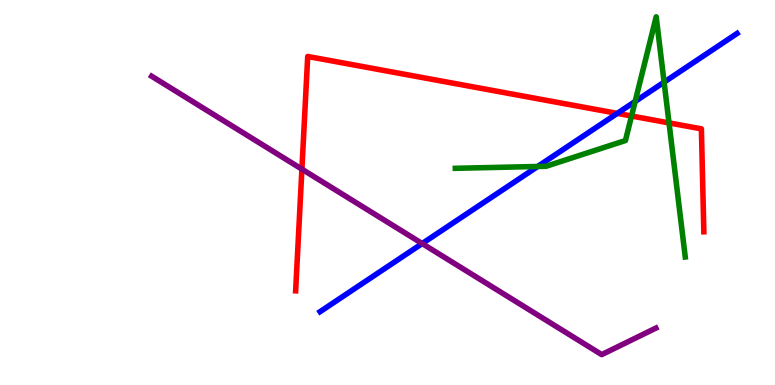[{'lines': ['blue', 'red'], 'intersections': [{'x': 7.96, 'y': 7.05}]}, {'lines': ['green', 'red'], 'intersections': [{'x': 8.15, 'y': 6.99}, {'x': 8.63, 'y': 6.81}]}, {'lines': ['purple', 'red'], 'intersections': [{'x': 3.9, 'y': 5.61}]}, {'lines': ['blue', 'green'], 'intersections': [{'x': 6.94, 'y': 5.68}, {'x': 8.2, 'y': 7.36}, {'x': 8.57, 'y': 7.87}]}, {'lines': ['blue', 'purple'], 'intersections': [{'x': 5.45, 'y': 3.67}]}, {'lines': ['green', 'purple'], 'intersections': []}]